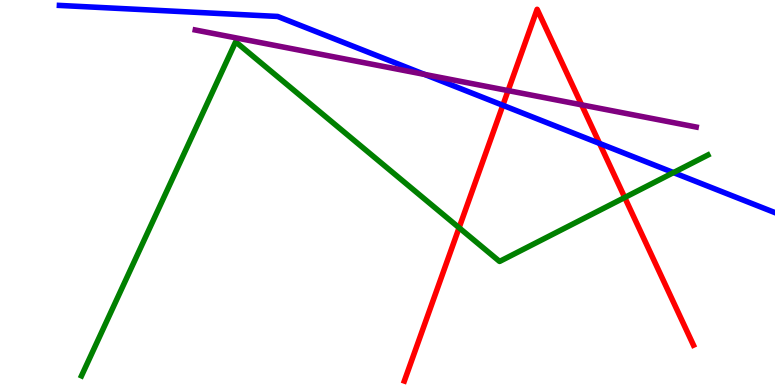[{'lines': ['blue', 'red'], 'intersections': [{'x': 6.49, 'y': 7.27}, {'x': 7.74, 'y': 6.27}]}, {'lines': ['green', 'red'], 'intersections': [{'x': 5.92, 'y': 4.08}, {'x': 8.06, 'y': 4.87}]}, {'lines': ['purple', 'red'], 'intersections': [{'x': 6.56, 'y': 7.65}, {'x': 7.5, 'y': 7.28}]}, {'lines': ['blue', 'green'], 'intersections': [{'x': 8.69, 'y': 5.52}]}, {'lines': ['blue', 'purple'], 'intersections': [{'x': 5.48, 'y': 8.07}]}, {'lines': ['green', 'purple'], 'intersections': []}]